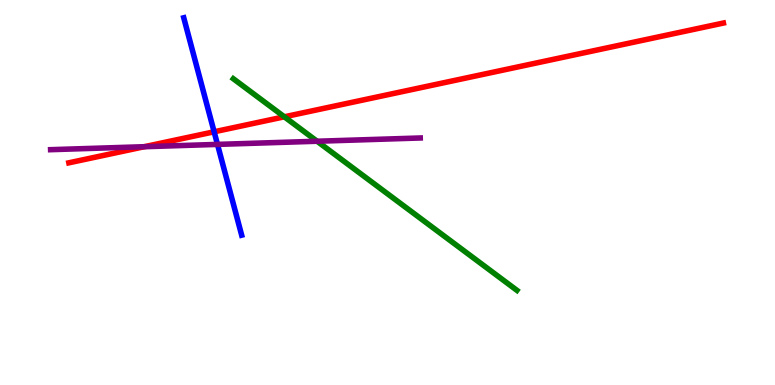[{'lines': ['blue', 'red'], 'intersections': [{'x': 2.76, 'y': 6.58}]}, {'lines': ['green', 'red'], 'intersections': [{'x': 3.67, 'y': 6.97}]}, {'lines': ['purple', 'red'], 'intersections': [{'x': 1.86, 'y': 6.19}]}, {'lines': ['blue', 'green'], 'intersections': []}, {'lines': ['blue', 'purple'], 'intersections': [{'x': 2.81, 'y': 6.25}]}, {'lines': ['green', 'purple'], 'intersections': [{'x': 4.09, 'y': 6.33}]}]